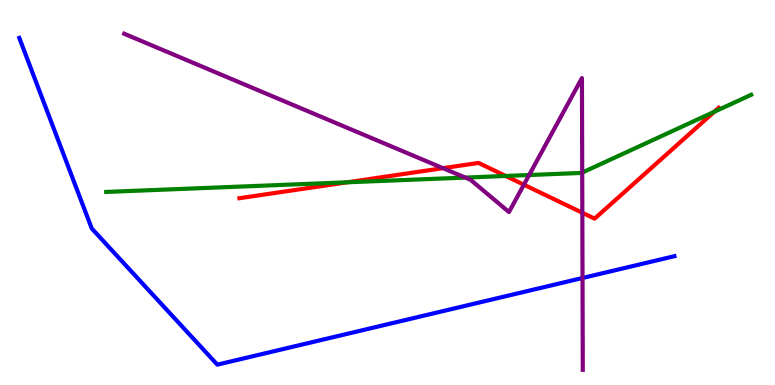[{'lines': ['blue', 'red'], 'intersections': []}, {'lines': ['green', 'red'], 'intersections': [{'x': 4.48, 'y': 5.27}, {'x': 6.52, 'y': 5.43}, {'x': 9.22, 'y': 7.1}]}, {'lines': ['purple', 'red'], 'intersections': [{'x': 5.72, 'y': 5.63}, {'x': 6.76, 'y': 5.2}, {'x': 7.51, 'y': 4.47}]}, {'lines': ['blue', 'green'], 'intersections': []}, {'lines': ['blue', 'purple'], 'intersections': [{'x': 7.52, 'y': 2.78}]}, {'lines': ['green', 'purple'], 'intersections': [{'x': 6.0, 'y': 5.39}, {'x': 6.83, 'y': 5.45}, {'x': 7.51, 'y': 5.52}]}]